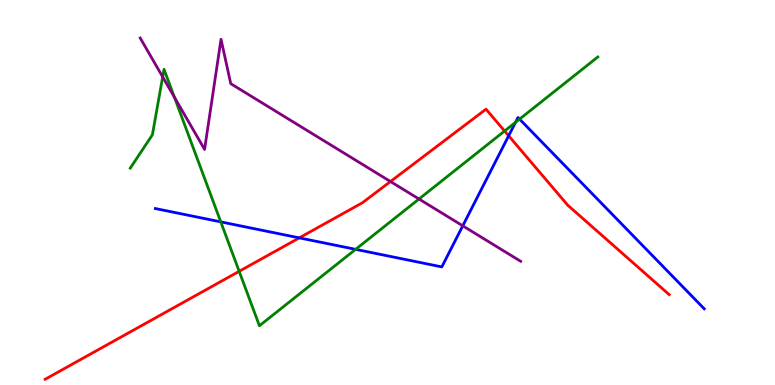[{'lines': ['blue', 'red'], 'intersections': [{'x': 3.86, 'y': 3.82}, {'x': 6.56, 'y': 6.47}]}, {'lines': ['green', 'red'], 'intersections': [{'x': 3.09, 'y': 2.95}, {'x': 6.51, 'y': 6.6}]}, {'lines': ['purple', 'red'], 'intersections': [{'x': 5.04, 'y': 5.28}]}, {'lines': ['blue', 'green'], 'intersections': [{'x': 2.85, 'y': 4.24}, {'x': 4.59, 'y': 3.52}, {'x': 6.65, 'y': 6.82}, {'x': 6.7, 'y': 6.91}]}, {'lines': ['blue', 'purple'], 'intersections': [{'x': 5.97, 'y': 4.13}]}, {'lines': ['green', 'purple'], 'intersections': [{'x': 2.1, 'y': 8.0}, {'x': 2.25, 'y': 7.48}, {'x': 5.41, 'y': 4.83}]}]